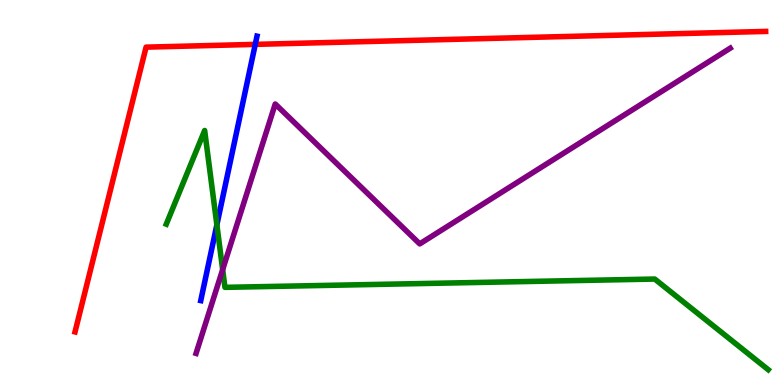[{'lines': ['blue', 'red'], 'intersections': [{'x': 3.29, 'y': 8.85}]}, {'lines': ['green', 'red'], 'intersections': []}, {'lines': ['purple', 'red'], 'intersections': []}, {'lines': ['blue', 'green'], 'intersections': [{'x': 2.8, 'y': 4.16}]}, {'lines': ['blue', 'purple'], 'intersections': []}, {'lines': ['green', 'purple'], 'intersections': [{'x': 2.87, 'y': 3.0}]}]